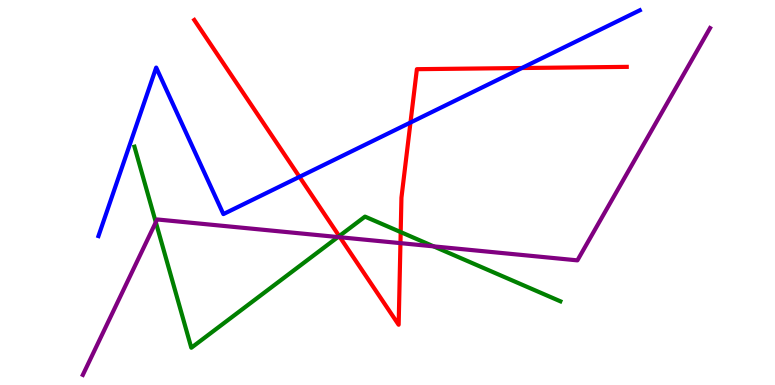[{'lines': ['blue', 'red'], 'intersections': [{'x': 3.86, 'y': 5.41}, {'x': 5.3, 'y': 6.82}, {'x': 6.73, 'y': 8.23}]}, {'lines': ['green', 'red'], 'intersections': [{'x': 4.38, 'y': 3.87}, {'x': 5.17, 'y': 3.97}]}, {'lines': ['purple', 'red'], 'intersections': [{'x': 4.39, 'y': 3.84}, {'x': 5.17, 'y': 3.68}]}, {'lines': ['blue', 'green'], 'intersections': []}, {'lines': ['blue', 'purple'], 'intersections': []}, {'lines': ['green', 'purple'], 'intersections': [{'x': 2.01, 'y': 4.23}, {'x': 4.36, 'y': 3.84}, {'x': 5.6, 'y': 3.6}]}]